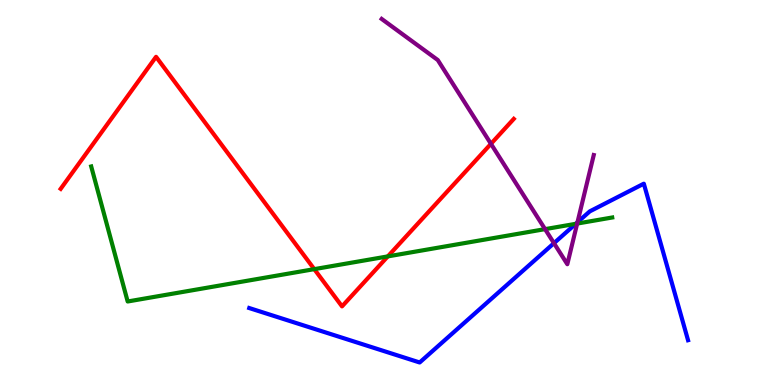[{'lines': ['blue', 'red'], 'intersections': []}, {'lines': ['green', 'red'], 'intersections': [{'x': 4.06, 'y': 3.01}, {'x': 5.0, 'y': 3.34}]}, {'lines': ['purple', 'red'], 'intersections': [{'x': 6.33, 'y': 6.26}]}, {'lines': ['blue', 'green'], 'intersections': [{'x': 7.43, 'y': 4.19}]}, {'lines': ['blue', 'purple'], 'intersections': [{'x': 7.15, 'y': 3.68}, {'x': 7.45, 'y': 4.23}]}, {'lines': ['green', 'purple'], 'intersections': [{'x': 7.03, 'y': 4.05}, {'x': 7.45, 'y': 4.19}]}]